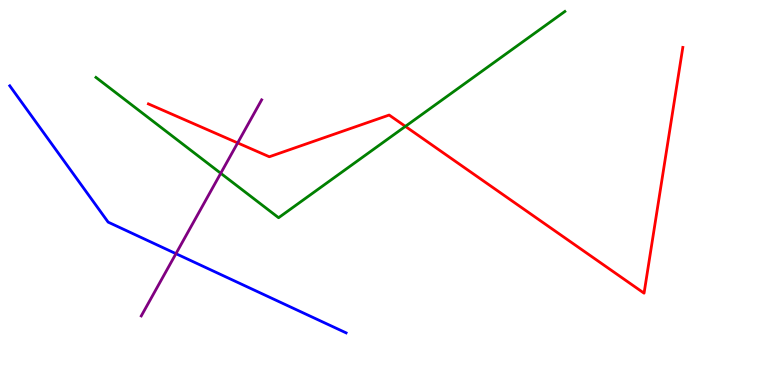[{'lines': ['blue', 'red'], 'intersections': []}, {'lines': ['green', 'red'], 'intersections': [{'x': 5.23, 'y': 6.72}]}, {'lines': ['purple', 'red'], 'intersections': [{'x': 3.07, 'y': 6.29}]}, {'lines': ['blue', 'green'], 'intersections': []}, {'lines': ['blue', 'purple'], 'intersections': [{'x': 2.27, 'y': 3.41}]}, {'lines': ['green', 'purple'], 'intersections': [{'x': 2.85, 'y': 5.5}]}]